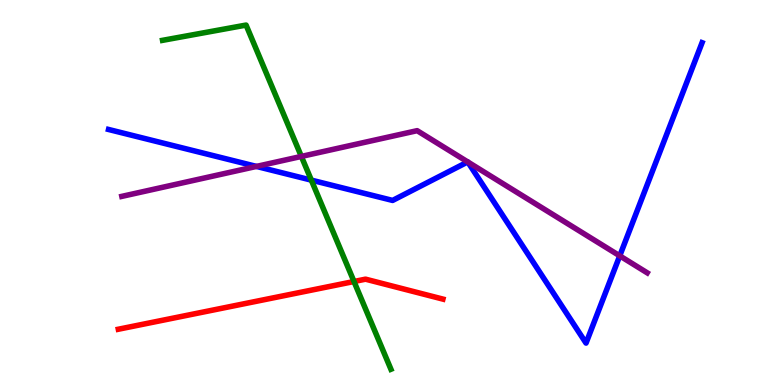[{'lines': ['blue', 'red'], 'intersections': []}, {'lines': ['green', 'red'], 'intersections': [{'x': 4.57, 'y': 2.69}]}, {'lines': ['purple', 'red'], 'intersections': []}, {'lines': ['blue', 'green'], 'intersections': [{'x': 4.02, 'y': 5.32}]}, {'lines': ['blue', 'purple'], 'intersections': [{'x': 3.31, 'y': 5.68}, {'x': 6.04, 'y': 5.79}, {'x': 6.04, 'y': 5.79}, {'x': 8.0, 'y': 3.35}]}, {'lines': ['green', 'purple'], 'intersections': [{'x': 3.89, 'y': 5.94}]}]